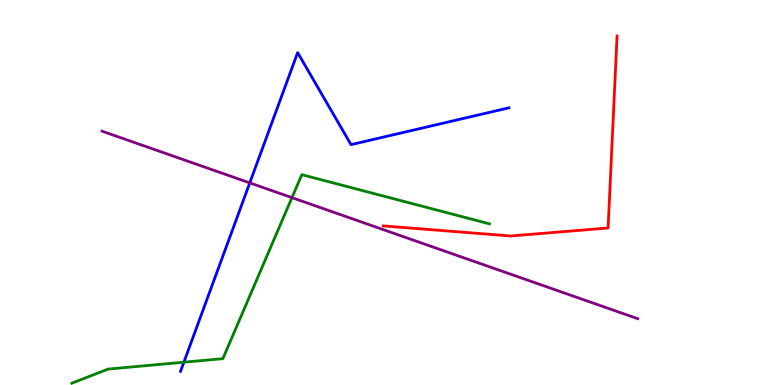[{'lines': ['blue', 'red'], 'intersections': []}, {'lines': ['green', 'red'], 'intersections': []}, {'lines': ['purple', 'red'], 'intersections': []}, {'lines': ['blue', 'green'], 'intersections': [{'x': 2.37, 'y': 0.592}]}, {'lines': ['blue', 'purple'], 'intersections': [{'x': 3.22, 'y': 5.25}]}, {'lines': ['green', 'purple'], 'intersections': [{'x': 3.77, 'y': 4.87}]}]